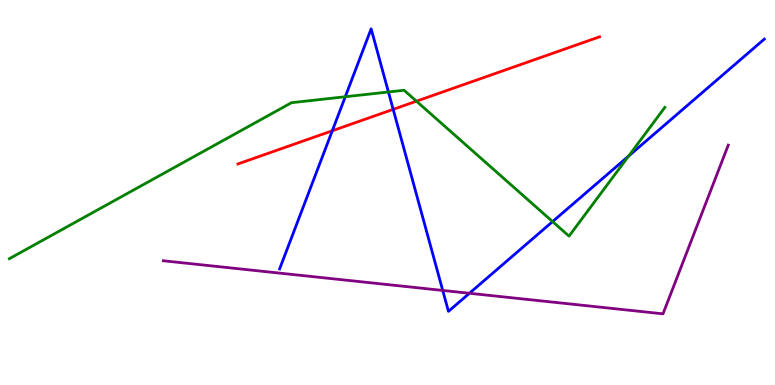[{'lines': ['blue', 'red'], 'intersections': [{'x': 4.29, 'y': 6.6}, {'x': 5.07, 'y': 7.16}]}, {'lines': ['green', 'red'], 'intersections': [{'x': 5.37, 'y': 7.37}]}, {'lines': ['purple', 'red'], 'intersections': []}, {'lines': ['blue', 'green'], 'intersections': [{'x': 4.46, 'y': 7.49}, {'x': 5.01, 'y': 7.61}, {'x': 7.13, 'y': 4.24}, {'x': 8.11, 'y': 5.95}]}, {'lines': ['blue', 'purple'], 'intersections': [{'x': 5.71, 'y': 2.46}, {'x': 6.06, 'y': 2.38}]}, {'lines': ['green', 'purple'], 'intersections': []}]